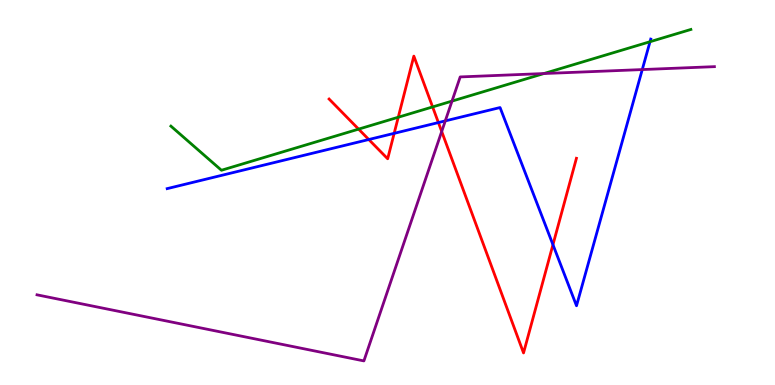[{'lines': ['blue', 'red'], 'intersections': [{'x': 4.76, 'y': 6.38}, {'x': 5.09, 'y': 6.54}, {'x': 5.66, 'y': 6.82}, {'x': 7.13, 'y': 3.64}]}, {'lines': ['green', 'red'], 'intersections': [{'x': 4.63, 'y': 6.65}, {'x': 5.14, 'y': 6.96}, {'x': 5.58, 'y': 7.22}]}, {'lines': ['purple', 'red'], 'intersections': [{'x': 5.7, 'y': 6.58}]}, {'lines': ['blue', 'green'], 'intersections': [{'x': 8.39, 'y': 8.92}]}, {'lines': ['blue', 'purple'], 'intersections': [{'x': 5.75, 'y': 6.86}, {'x': 8.29, 'y': 8.19}]}, {'lines': ['green', 'purple'], 'intersections': [{'x': 5.83, 'y': 7.37}, {'x': 7.02, 'y': 8.09}]}]